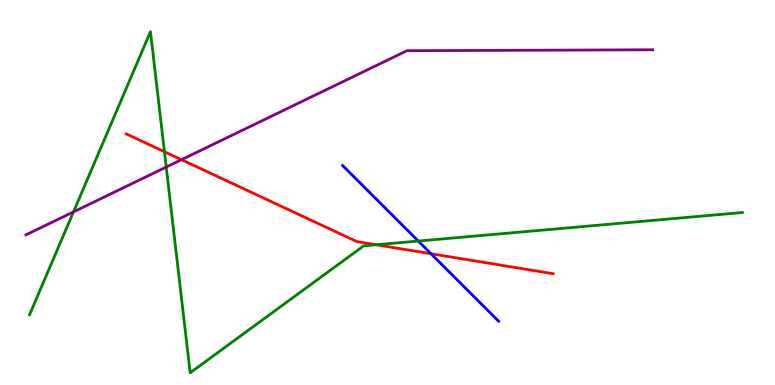[{'lines': ['blue', 'red'], 'intersections': [{'x': 5.56, 'y': 3.41}]}, {'lines': ['green', 'red'], 'intersections': [{'x': 2.12, 'y': 6.06}, {'x': 4.85, 'y': 3.64}]}, {'lines': ['purple', 'red'], 'intersections': [{'x': 2.34, 'y': 5.85}]}, {'lines': ['blue', 'green'], 'intersections': [{'x': 5.4, 'y': 3.74}]}, {'lines': ['blue', 'purple'], 'intersections': []}, {'lines': ['green', 'purple'], 'intersections': [{'x': 0.948, 'y': 4.5}, {'x': 2.14, 'y': 5.66}]}]